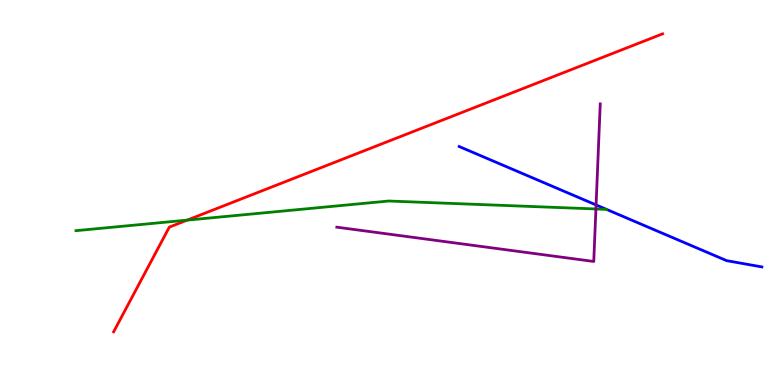[{'lines': ['blue', 'red'], 'intersections': []}, {'lines': ['green', 'red'], 'intersections': [{'x': 2.42, 'y': 4.28}]}, {'lines': ['purple', 'red'], 'intersections': []}, {'lines': ['blue', 'green'], 'intersections': [{'x': 7.83, 'y': 4.56}]}, {'lines': ['blue', 'purple'], 'intersections': [{'x': 7.69, 'y': 4.68}]}, {'lines': ['green', 'purple'], 'intersections': [{'x': 7.69, 'y': 4.57}]}]